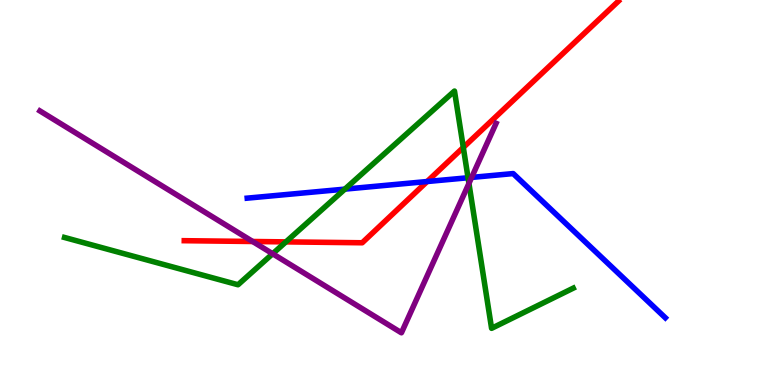[{'lines': ['blue', 'red'], 'intersections': [{'x': 5.51, 'y': 5.29}]}, {'lines': ['green', 'red'], 'intersections': [{'x': 3.69, 'y': 3.72}, {'x': 5.98, 'y': 6.17}]}, {'lines': ['purple', 'red'], 'intersections': [{'x': 3.26, 'y': 3.73}]}, {'lines': ['blue', 'green'], 'intersections': [{'x': 4.45, 'y': 5.09}, {'x': 6.04, 'y': 5.38}]}, {'lines': ['blue', 'purple'], 'intersections': [{'x': 6.09, 'y': 5.39}]}, {'lines': ['green', 'purple'], 'intersections': [{'x': 3.52, 'y': 3.41}, {'x': 6.05, 'y': 5.24}]}]